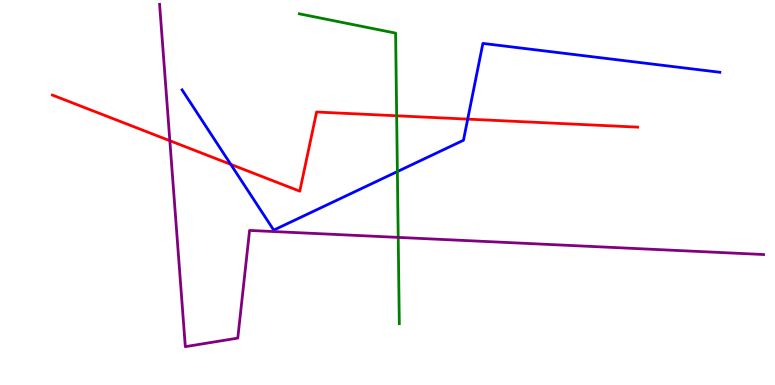[{'lines': ['blue', 'red'], 'intersections': [{'x': 2.98, 'y': 5.73}, {'x': 6.03, 'y': 6.91}]}, {'lines': ['green', 'red'], 'intersections': [{'x': 5.12, 'y': 6.99}]}, {'lines': ['purple', 'red'], 'intersections': [{'x': 2.19, 'y': 6.35}]}, {'lines': ['blue', 'green'], 'intersections': [{'x': 5.13, 'y': 5.54}]}, {'lines': ['blue', 'purple'], 'intersections': []}, {'lines': ['green', 'purple'], 'intersections': [{'x': 5.14, 'y': 3.83}]}]